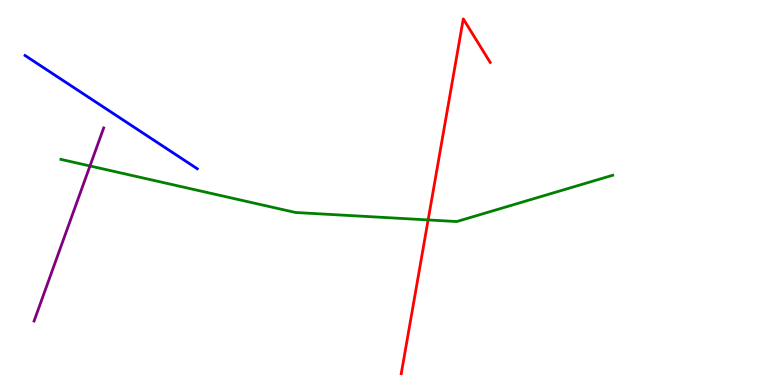[{'lines': ['blue', 'red'], 'intersections': []}, {'lines': ['green', 'red'], 'intersections': [{'x': 5.52, 'y': 4.29}]}, {'lines': ['purple', 'red'], 'intersections': []}, {'lines': ['blue', 'green'], 'intersections': []}, {'lines': ['blue', 'purple'], 'intersections': []}, {'lines': ['green', 'purple'], 'intersections': [{'x': 1.16, 'y': 5.69}]}]